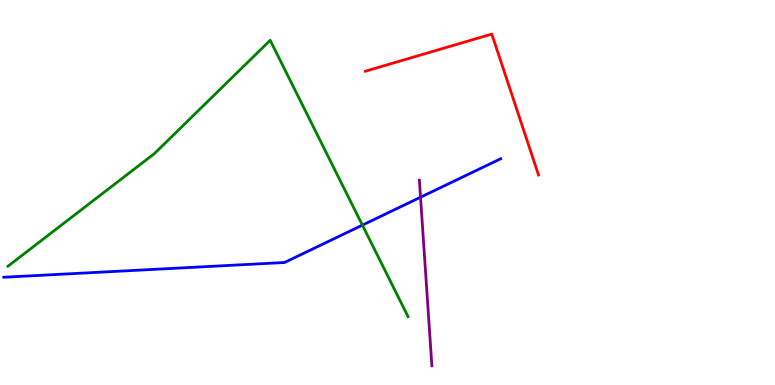[{'lines': ['blue', 'red'], 'intersections': []}, {'lines': ['green', 'red'], 'intersections': []}, {'lines': ['purple', 'red'], 'intersections': []}, {'lines': ['blue', 'green'], 'intersections': [{'x': 4.68, 'y': 4.15}]}, {'lines': ['blue', 'purple'], 'intersections': [{'x': 5.43, 'y': 4.88}]}, {'lines': ['green', 'purple'], 'intersections': []}]